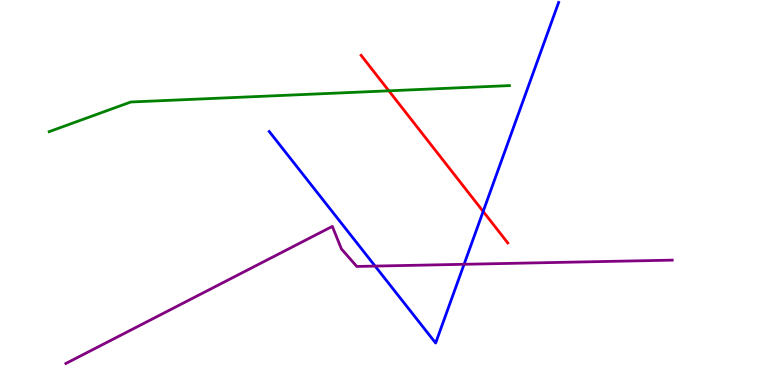[{'lines': ['blue', 'red'], 'intersections': [{'x': 6.23, 'y': 4.51}]}, {'lines': ['green', 'red'], 'intersections': [{'x': 5.02, 'y': 7.64}]}, {'lines': ['purple', 'red'], 'intersections': []}, {'lines': ['blue', 'green'], 'intersections': []}, {'lines': ['blue', 'purple'], 'intersections': [{'x': 4.84, 'y': 3.09}, {'x': 5.99, 'y': 3.14}]}, {'lines': ['green', 'purple'], 'intersections': []}]